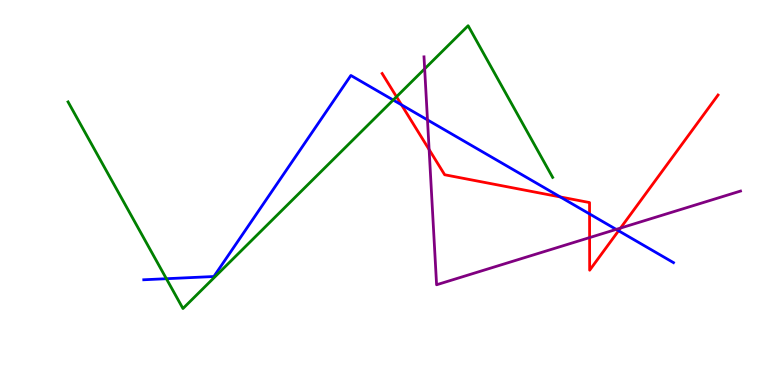[{'lines': ['blue', 'red'], 'intersections': [{'x': 5.18, 'y': 7.28}, {'x': 7.23, 'y': 4.88}, {'x': 7.61, 'y': 4.44}, {'x': 7.98, 'y': 4.01}]}, {'lines': ['green', 'red'], 'intersections': [{'x': 5.12, 'y': 7.49}]}, {'lines': ['purple', 'red'], 'intersections': [{'x': 5.54, 'y': 6.12}, {'x': 7.61, 'y': 3.83}, {'x': 8.01, 'y': 4.08}]}, {'lines': ['blue', 'green'], 'intersections': [{'x': 2.15, 'y': 2.76}, {'x': 5.07, 'y': 7.4}]}, {'lines': ['blue', 'purple'], 'intersections': [{'x': 5.52, 'y': 6.89}, {'x': 7.95, 'y': 4.04}]}, {'lines': ['green', 'purple'], 'intersections': [{'x': 5.48, 'y': 8.21}]}]